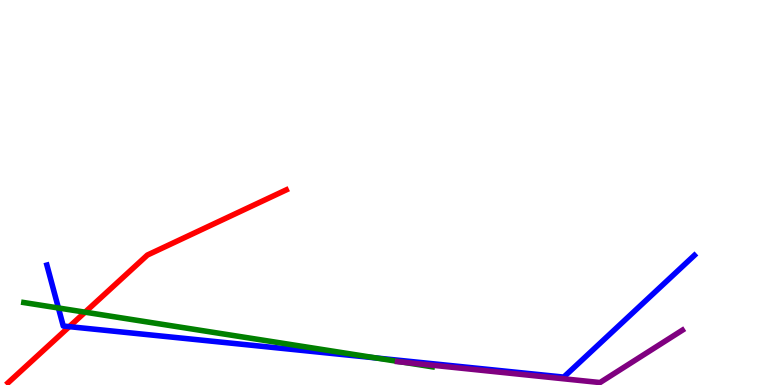[{'lines': ['blue', 'red'], 'intersections': [{'x': 0.894, 'y': 1.52}]}, {'lines': ['green', 'red'], 'intersections': [{'x': 1.1, 'y': 1.89}]}, {'lines': ['purple', 'red'], 'intersections': []}, {'lines': ['blue', 'green'], 'intersections': [{'x': 0.754, 'y': 2.0}, {'x': 4.85, 'y': 0.703}]}, {'lines': ['blue', 'purple'], 'intersections': []}, {'lines': ['green', 'purple'], 'intersections': [{'x': 5.2, 'y': 0.593}]}]